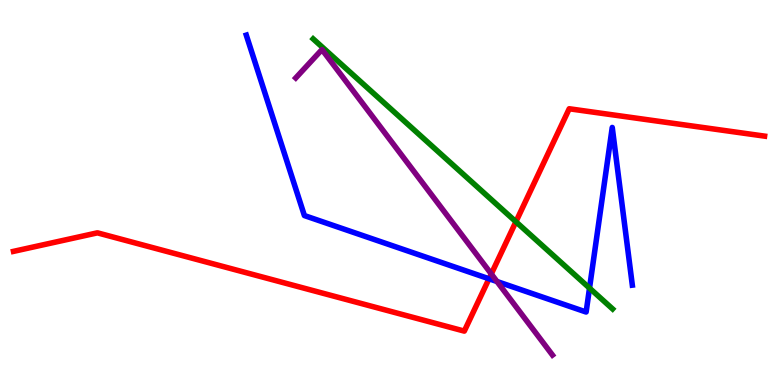[{'lines': ['blue', 'red'], 'intersections': [{'x': 6.31, 'y': 2.76}]}, {'lines': ['green', 'red'], 'intersections': [{'x': 6.66, 'y': 4.24}]}, {'lines': ['purple', 'red'], 'intersections': [{'x': 6.34, 'y': 2.88}]}, {'lines': ['blue', 'green'], 'intersections': [{'x': 7.61, 'y': 2.52}]}, {'lines': ['blue', 'purple'], 'intersections': [{'x': 6.41, 'y': 2.69}]}, {'lines': ['green', 'purple'], 'intersections': []}]